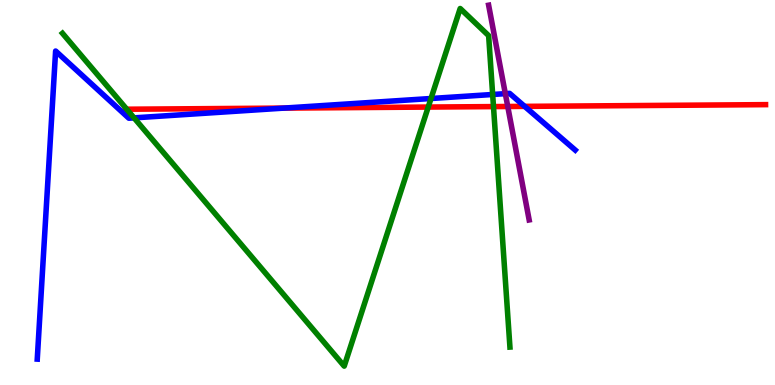[{'lines': ['blue', 'red'], 'intersections': [{'x': 3.66, 'y': 7.19}, {'x': 6.77, 'y': 7.24}]}, {'lines': ['green', 'red'], 'intersections': [{'x': 1.64, 'y': 7.16}, {'x': 5.53, 'y': 7.22}, {'x': 6.37, 'y': 7.23}]}, {'lines': ['purple', 'red'], 'intersections': [{'x': 6.55, 'y': 7.23}]}, {'lines': ['blue', 'green'], 'intersections': [{'x': 1.73, 'y': 6.94}, {'x': 5.56, 'y': 7.44}, {'x': 6.36, 'y': 7.55}]}, {'lines': ['blue', 'purple'], 'intersections': [{'x': 6.52, 'y': 7.57}]}, {'lines': ['green', 'purple'], 'intersections': []}]